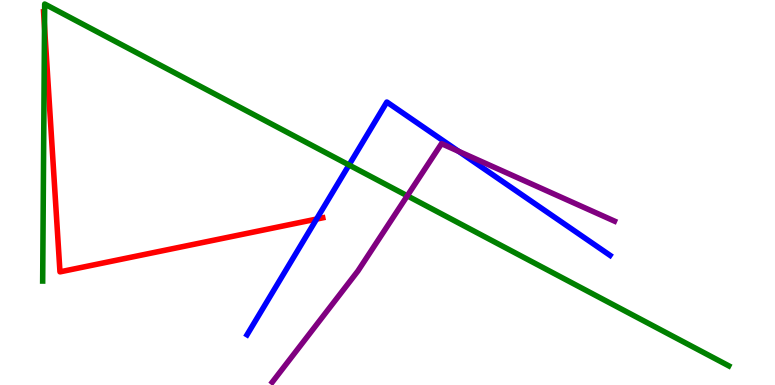[{'lines': ['blue', 'red'], 'intersections': [{'x': 4.08, 'y': 4.31}]}, {'lines': ['green', 'red'], 'intersections': [{'x': 0.574, 'y': 9.31}]}, {'lines': ['purple', 'red'], 'intersections': []}, {'lines': ['blue', 'green'], 'intersections': [{'x': 4.5, 'y': 5.71}]}, {'lines': ['blue', 'purple'], 'intersections': [{'x': 5.92, 'y': 6.07}]}, {'lines': ['green', 'purple'], 'intersections': [{'x': 5.26, 'y': 4.91}]}]